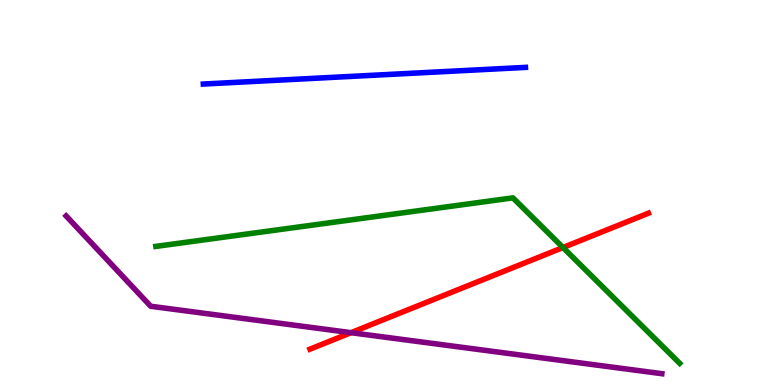[{'lines': ['blue', 'red'], 'intersections': []}, {'lines': ['green', 'red'], 'intersections': [{'x': 7.26, 'y': 3.57}]}, {'lines': ['purple', 'red'], 'intersections': [{'x': 4.53, 'y': 1.36}]}, {'lines': ['blue', 'green'], 'intersections': []}, {'lines': ['blue', 'purple'], 'intersections': []}, {'lines': ['green', 'purple'], 'intersections': []}]